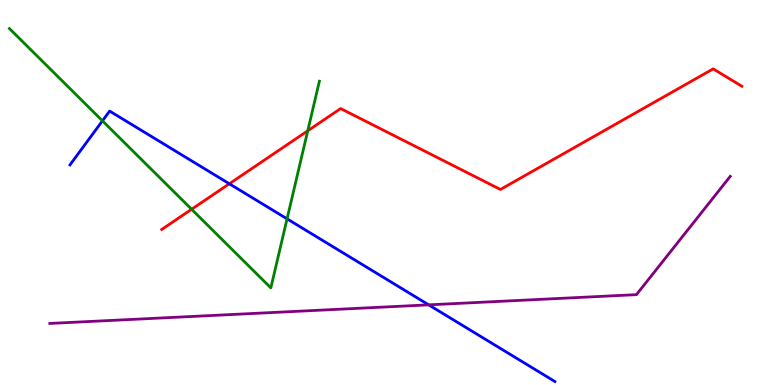[{'lines': ['blue', 'red'], 'intersections': [{'x': 2.96, 'y': 5.23}]}, {'lines': ['green', 'red'], 'intersections': [{'x': 2.47, 'y': 4.56}, {'x': 3.97, 'y': 6.6}]}, {'lines': ['purple', 'red'], 'intersections': []}, {'lines': ['blue', 'green'], 'intersections': [{'x': 1.32, 'y': 6.86}, {'x': 3.7, 'y': 4.32}]}, {'lines': ['blue', 'purple'], 'intersections': [{'x': 5.53, 'y': 2.08}]}, {'lines': ['green', 'purple'], 'intersections': []}]